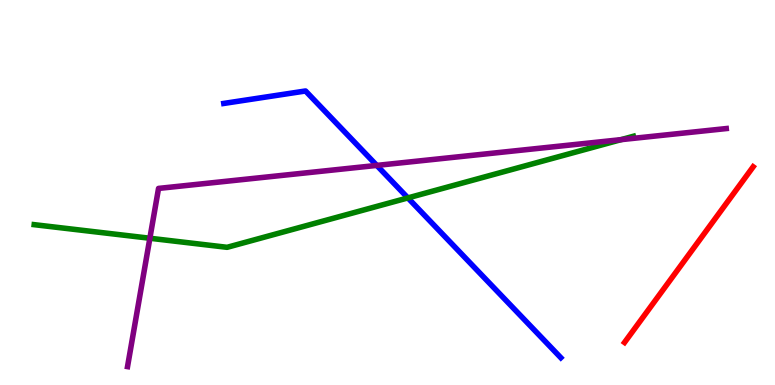[{'lines': ['blue', 'red'], 'intersections': []}, {'lines': ['green', 'red'], 'intersections': []}, {'lines': ['purple', 'red'], 'intersections': []}, {'lines': ['blue', 'green'], 'intersections': [{'x': 5.26, 'y': 4.86}]}, {'lines': ['blue', 'purple'], 'intersections': [{'x': 4.86, 'y': 5.7}]}, {'lines': ['green', 'purple'], 'intersections': [{'x': 1.93, 'y': 3.81}, {'x': 8.01, 'y': 6.37}]}]